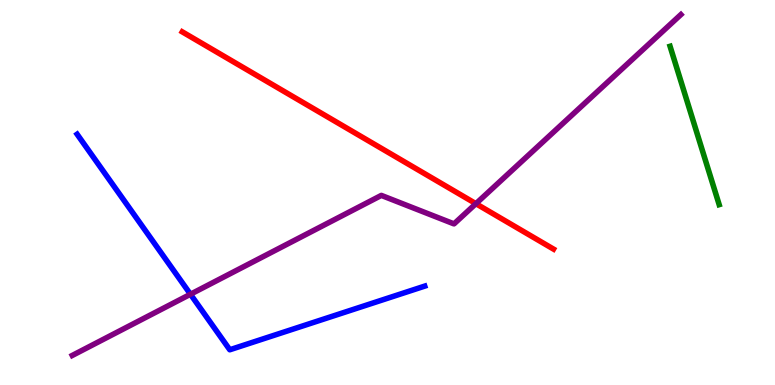[{'lines': ['blue', 'red'], 'intersections': []}, {'lines': ['green', 'red'], 'intersections': []}, {'lines': ['purple', 'red'], 'intersections': [{'x': 6.14, 'y': 4.71}]}, {'lines': ['blue', 'green'], 'intersections': []}, {'lines': ['blue', 'purple'], 'intersections': [{'x': 2.46, 'y': 2.36}]}, {'lines': ['green', 'purple'], 'intersections': []}]